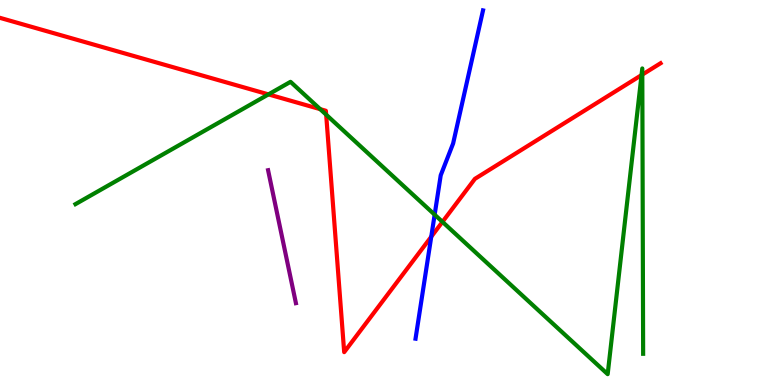[{'lines': ['blue', 'red'], 'intersections': [{'x': 5.56, 'y': 3.85}]}, {'lines': ['green', 'red'], 'intersections': [{'x': 3.46, 'y': 7.55}, {'x': 4.13, 'y': 7.17}, {'x': 4.21, 'y': 7.02}, {'x': 5.71, 'y': 4.24}, {'x': 8.28, 'y': 8.05}, {'x': 8.29, 'y': 8.06}]}, {'lines': ['purple', 'red'], 'intersections': []}, {'lines': ['blue', 'green'], 'intersections': [{'x': 5.61, 'y': 4.42}]}, {'lines': ['blue', 'purple'], 'intersections': []}, {'lines': ['green', 'purple'], 'intersections': []}]